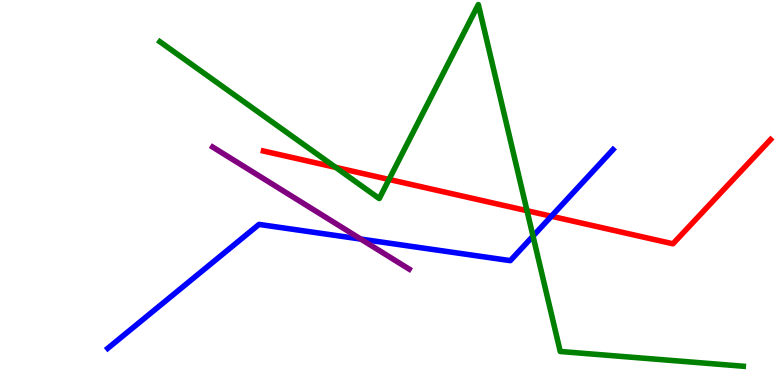[{'lines': ['blue', 'red'], 'intersections': [{'x': 7.11, 'y': 4.38}]}, {'lines': ['green', 'red'], 'intersections': [{'x': 4.33, 'y': 5.65}, {'x': 5.02, 'y': 5.34}, {'x': 6.8, 'y': 4.53}]}, {'lines': ['purple', 'red'], 'intersections': []}, {'lines': ['blue', 'green'], 'intersections': [{'x': 6.88, 'y': 3.87}]}, {'lines': ['blue', 'purple'], 'intersections': [{'x': 4.66, 'y': 3.79}]}, {'lines': ['green', 'purple'], 'intersections': []}]